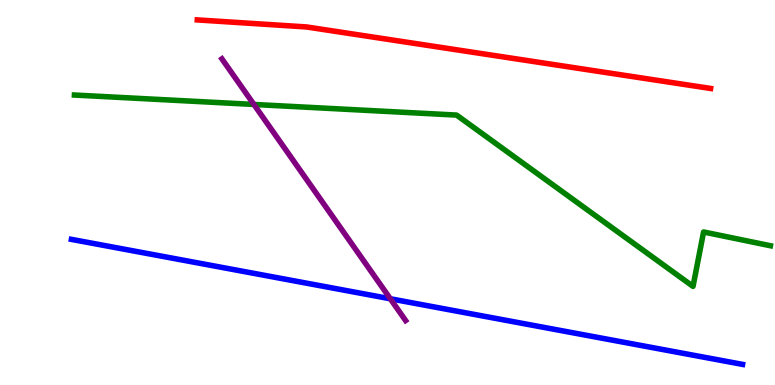[{'lines': ['blue', 'red'], 'intersections': []}, {'lines': ['green', 'red'], 'intersections': []}, {'lines': ['purple', 'red'], 'intersections': []}, {'lines': ['blue', 'green'], 'intersections': []}, {'lines': ['blue', 'purple'], 'intersections': [{'x': 5.04, 'y': 2.24}]}, {'lines': ['green', 'purple'], 'intersections': [{'x': 3.28, 'y': 7.29}]}]